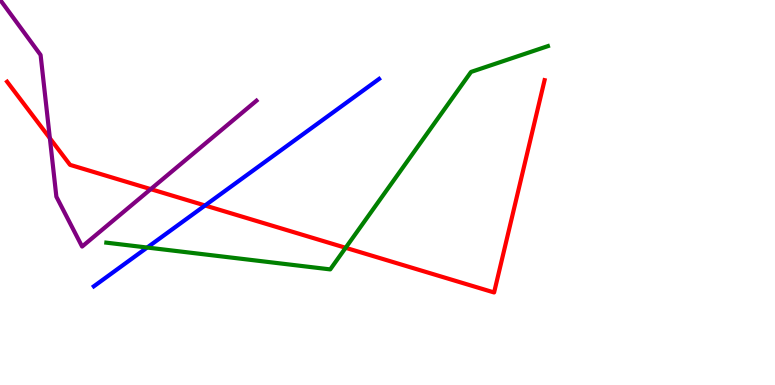[{'lines': ['blue', 'red'], 'intersections': [{'x': 2.65, 'y': 4.66}]}, {'lines': ['green', 'red'], 'intersections': [{'x': 4.46, 'y': 3.56}]}, {'lines': ['purple', 'red'], 'intersections': [{'x': 0.643, 'y': 6.41}, {'x': 1.95, 'y': 5.09}]}, {'lines': ['blue', 'green'], 'intersections': [{'x': 1.9, 'y': 3.57}]}, {'lines': ['blue', 'purple'], 'intersections': []}, {'lines': ['green', 'purple'], 'intersections': []}]